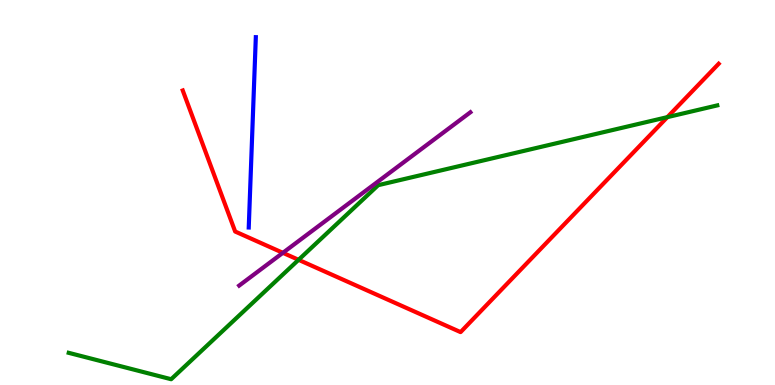[{'lines': ['blue', 'red'], 'intersections': []}, {'lines': ['green', 'red'], 'intersections': [{'x': 3.85, 'y': 3.25}, {'x': 8.61, 'y': 6.96}]}, {'lines': ['purple', 'red'], 'intersections': [{'x': 3.65, 'y': 3.43}]}, {'lines': ['blue', 'green'], 'intersections': []}, {'lines': ['blue', 'purple'], 'intersections': []}, {'lines': ['green', 'purple'], 'intersections': []}]